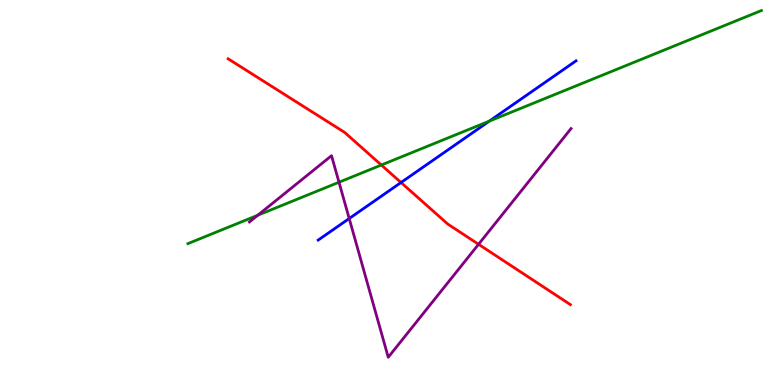[{'lines': ['blue', 'red'], 'intersections': [{'x': 5.17, 'y': 5.26}]}, {'lines': ['green', 'red'], 'intersections': [{'x': 4.92, 'y': 5.71}]}, {'lines': ['purple', 'red'], 'intersections': [{'x': 6.17, 'y': 3.65}]}, {'lines': ['blue', 'green'], 'intersections': [{'x': 6.31, 'y': 6.85}]}, {'lines': ['blue', 'purple'], 'intersections': [{'x': 4.51, 'y': 4.32}]}, {'lines': ['green', 'purple'], 'intersections': [{'x': 3.33, 'y': 4.41}, {'x': 4.37, 'y': 5.27}]}]